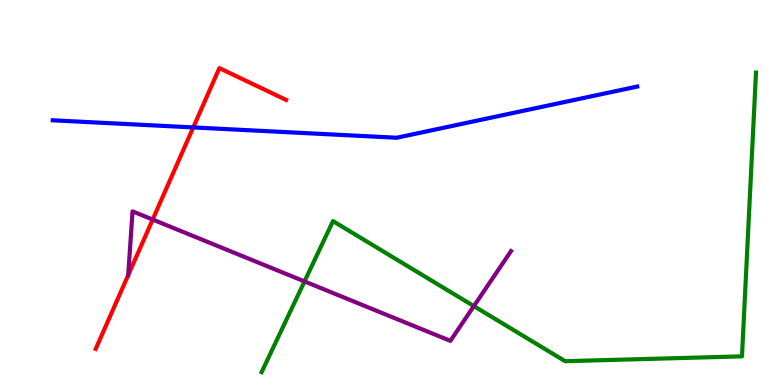[{'lines': ['blue', 'red'], 'intersections': [{'x': 2.49, 'y': 6.69}]}, {'lines': ['green', 'red'], 'intersections': []}, {'lines': ['purple', 'red'], 'intersections': [{'x': 1.97, 'y': 4.3}]}, {'lines': ['blue', 'green'], 'intersections': []}, {'lines': ['blue', 'purple'], 'intersections': []}, {'lines': ['green', 'purple'], 'intersections': [{'x': 3.93, 'y': 2.69}, {'x': 6.11, 'y': 2.05}]}]